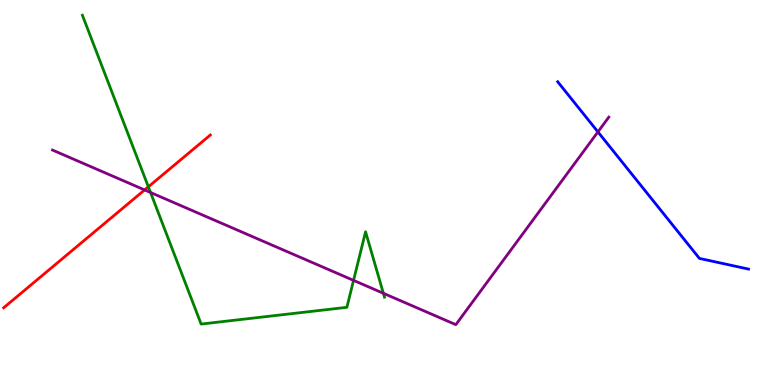[{'lines': ['blue', 'red'], 'intersections': []}, {'lines': ['green', 'red'], 'intersections': [{'x': 1.91, 'y': 5.15}]}, {'lines': ['purple', 'red'], 'intersections': [{'x': 1.87, 'y': 5.07}]}, {'lines': ['blue', 'green'], 'intersections': []}, {'lines': ['blue', 'purple'], 'intersections': [{'x': 7.72, 'y': 6.57}]}, {'lines': ['green', 'purple'], 'intersections': [{'x': 1.94, 'y': 5.0}, {'x': 4.56, 'y': 2.72}, {'x': 4.95, 'y': 2.38}]}]